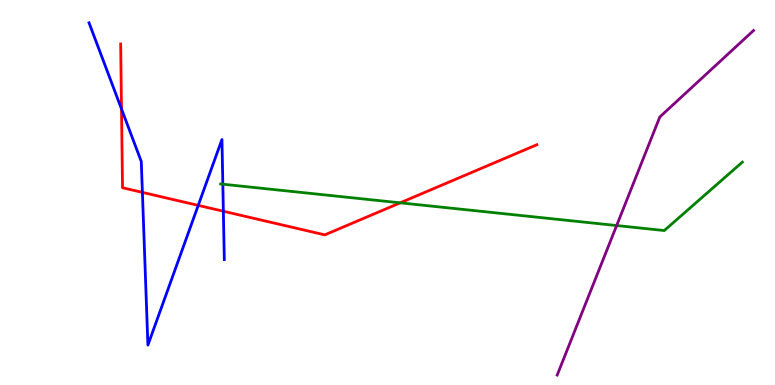[{'lines': ['blue', 'red'], 'intersections': [{'x': 1.57, 'y': 7.17}, {'x': 1.84, 'y': 5.0}, {'x': 2.56, 'y': 4.67}, {'x': 2.88, 'y': 4.51}]}, {'lines': ['green', 'red'], 'intersections': [{'x': 5.16, 'y': 4.73}]}, {'lines': ['purple', 'red'], 'intersections': []}, {'lines': ['blue', 'green'], 'intersections': [{'x': 2.88, 'y': 5.22}]}, {'lines': ['blue', 'purple'], 'intersections': []}, {'lines': ['green', 'purple'], 'intersections': [{'x': 7.96, 'y': 4.14}]}]